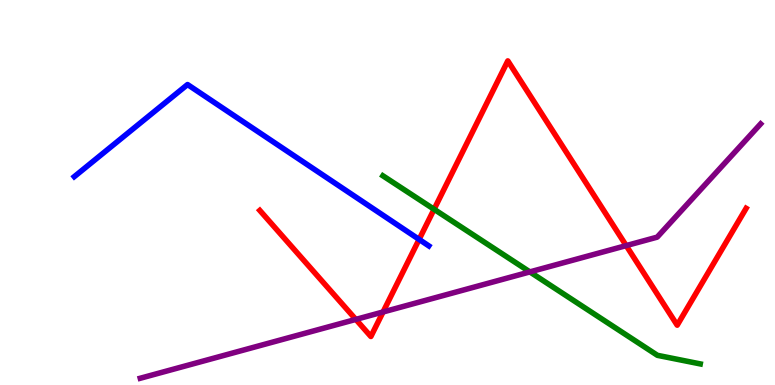[{'lines': ['blue', 'red'], 'intersections': [{'x': 5.41, 'y': 3.78}]}, {'lines': ['green', 'red'], 'intersections': [{'x': 5.6, 'y': 4.56}]}, {'lines': ['purple', 'red'], 'intersections': [{'x': 4.59, 'y': 1.7}, {'x': 4.94, 'y': 1.9}, {'x': 8.08, 'y': 3.62}]}, {'lines': ['blue', 'green'], 'intersections': []}, {'lines': ['blue', 'purple'], 'intersections': []}, {'lines': ['green', 'purple'], 'intersections': [{'x': 6.84, 'y': 2.94}]}]